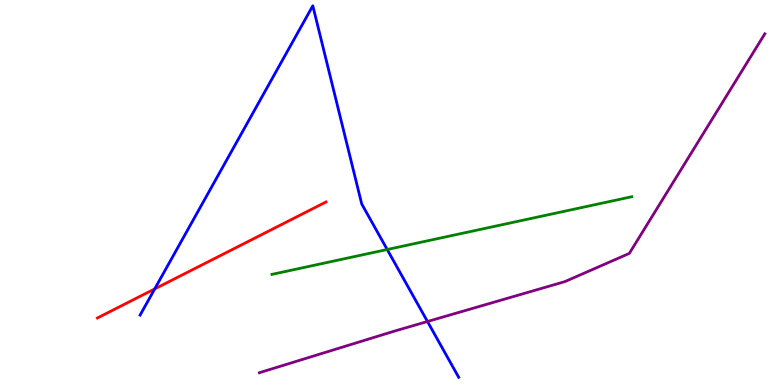[{'lines': ['blue', 'red'], 'intersections': [{'x': 2.0, 'y': 2.5}]}, {'lines': ['green', 'red'], 'intersections': []}, {'lines': ['purple', 'red'], 'intersections': []}, {'lines': ['blue', 'green'], 'intersections': [{'x': 5.0, 'y': 3.52}]}, {'lines': ['blue', 'purple'], 'intersections': [{'x': 5.52, 'y': 1.65}]}, {'lines': ['green', 'purple'], 'intersections': []}]